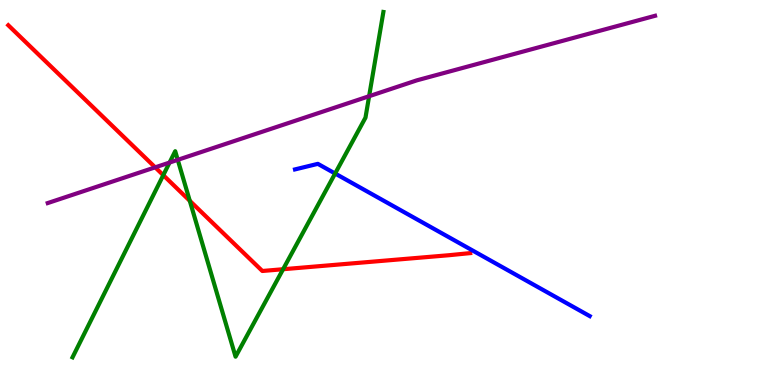[{'lines': ['blue', 'red'], 'intersections': []}, {'lines': ['green', 'red'], 'intersections': [{'x': 2.11, 'y': 5.45}, {'x': 2.45, 'y': 4.78}, {'x': 3.65, 'y': 3.01}]}, {'lines': ['purple', 'red'], 'intersections': [{'x': 2.0, 'y': 5.65}]}, {'lines': ['blue', 'green'], 'intersections': [{'x': 4.32, 'y': 5.49}]}, {'lines': ['blue', 'purple'], 'intersections': []}, {'lines': ['green', 'purple'], 'intersections': [{'x': 2.19, 'y': 5.78}, {'x': 2.29, 'y': 5.85}, {'x': 4.76, 'y': 7.5}]}]